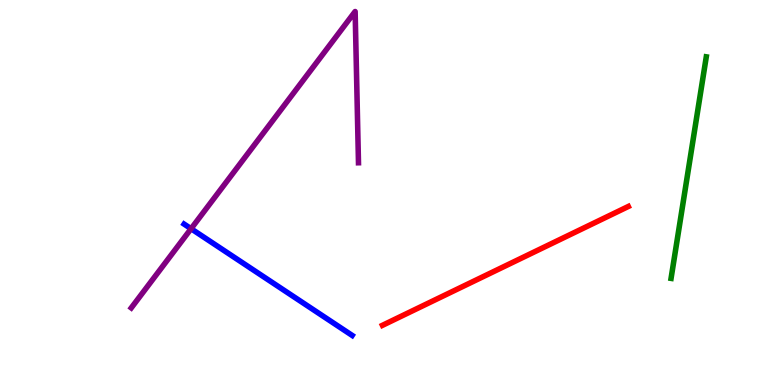[{'lines': ['blue', 'red'], 'intersections': []}, {'lines': ['green', 'red'], 'intersections': []}, {'lines': ['purple', 'red'], 'intersections': []}, {'lines': ['blue', 'green'], 'intersections': []}, {'lines': ['blue', 'purple'], 'intersections': [{'x': 2.47, 'y': 4.06}]}, {'lines': ['green', 'purple'], 'intersections': []}]